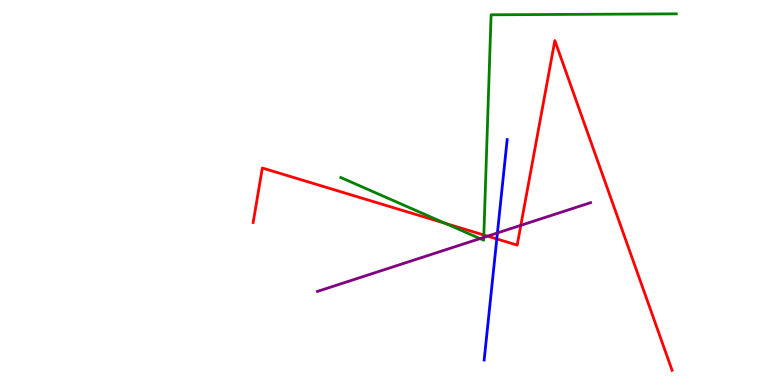[{'lines': ['blue', 'red'], 'intersections': [{'x': 6.41, 'y': 3.79}]}, {'lines': ['green', 'red'], 'intersections': [{'x': 5.74, 'y': 4.2}, {'x': 6.24, 'y': 3.9}]}, {'lines': ['purple', 'red'], 'intersections': [{'x': 6.29, 'y': 3.87}, {'x': 6.72, 'y': 4.15}]}, {'lines': ['blue', 'green'], 'intersections': []}, {'lines': ['blue', 'purple'], 'intersections': [{'x': 6.42, 'y': 3.95}]}, {'lines': ['green', 'purple'], 'intersections': [{'x': 6.19, 'y': 3.8}, {'x': 6.24, 'y': 3.83}]}]